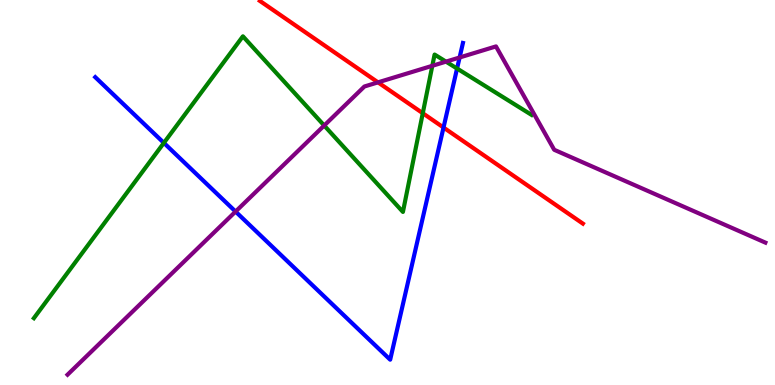[{'lines': ['blue', 'red'], 'intersections': [{'x': 5.72, 'y': 6.69}]}, {'lines': ['green', 'red'], 'intersections': [{'x': 5.46, 'y': 7.06}]}, {'lines': ['purple', 'red'], 'intersections': [{'x': 4.88, 'y': 7.86}]}, {'lines': ['blue', 'green'], 'intersections': [{'x': 2.11, 'y': 6.29}, {'x': 5.9, 'y': 8.22}]}, {'lines': ['blue', 'purple'], 'intersections': [{'x': 3.04, 'y': 4.5}, {'x': 5.93, 'y': 8.51}]}, {'lines': ['green', 'purple'], 'intersections': [{'x': 4.18, 'y': 6.74}, {'x': 5.58, 'y': 8.29}, {'x': 5.75, 'y': 8.4}]}]